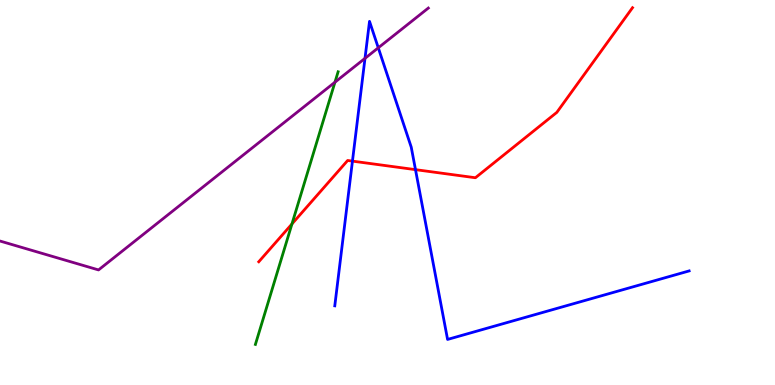[{'lines': ['blue', 'red'], 'intersections': [{'x': 4.55, 'y': 5.81}, {'x': 5.36, 'y': 5.59}]}, {'lines': ['green', 'red'], 'intersections': [{'x': 3.77, 'y': 4.18}]}, {'lines': ['purple', 'red'], 'intersections': []}, {'lines': ['blue', 'green'], 'intersections': []}, {'lines': ['blue', 'purple'], 'intersections': [{'x': 4.71, 'y': 8.48}, {'x': 4.88, 'y': 8.76}]}, {'lines': ['green', 'purple'], 'intersections': [{'x': 4.32, 'y': 7.86}]}]